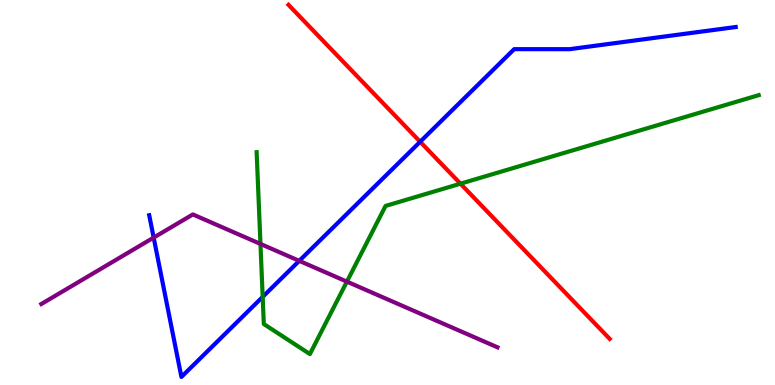[{'lines': ['blue', 'red'], 'intersections': [{'x': 5.42, 'y': 6.32}]}, {'lines': ['green', 'red'], 'intersections': [{'x': 5.94, 'y': 5.23}]}, {'lines': ['purple', 'red'], 'intersections': []}, {'lines': ['blue', 'green'], 'intersections': [{'x': 3.39, 'y': 2.29}]}, {'lines': ['blue', 'purple'], 'intersections': [{'x': 1.98, 'y': 3.83}, {'x': 3.86, 'y': 3.22}]}, {'lines': ['green', 'purple'], 'intersections': [{'x': 3.36, 'y': 3.66}, {'x': 4.48, 'y': 2.68}]}]